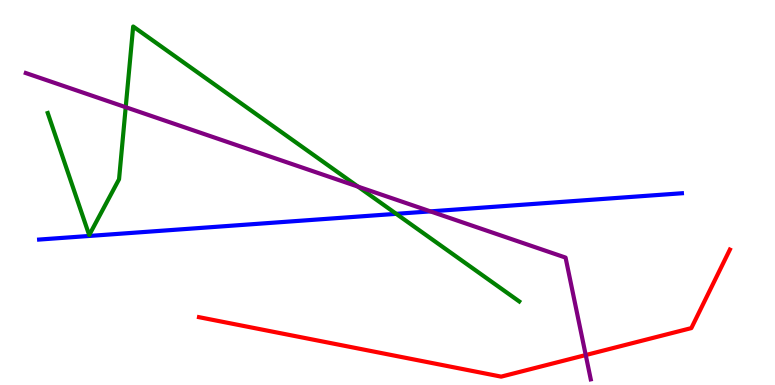[{'lines': ['blue', 'red'], 'intersections': []}, {'lines': ['green', 'red'], 'intersections': []}, {'lines': ['purple', 'red'], 'intersections': [{'x': 7.56, 'y': 0.778}]}, {'lines': ['blue', 'green'], 'intersections': [{'x': 5.11, 'y': 4.45}]}, {'lines': ['blue', 'purple'], 'intersections': [{'x': 5.55, 'y': 4.51}]}, {'lines': ['green', 'purple'], 'intersections': [{'x': 1.62, 'y': 7.22}, {'x': 4.62, 'y': 5.15}]}]